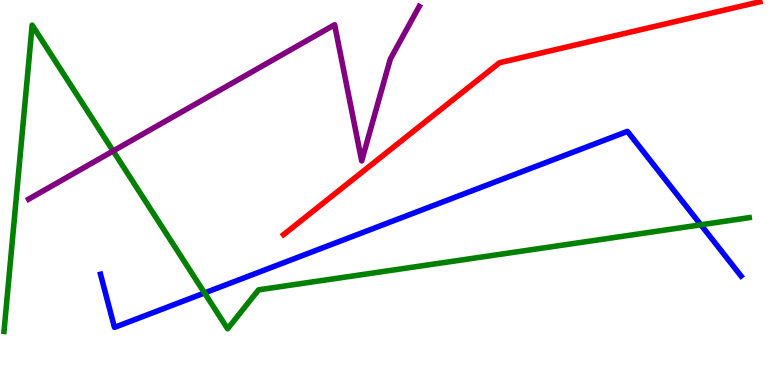[{'lines': ['blue', 'red'], 'intersections': []}, {'lines': ['green', 'red'], 'intersections': []}, {'lines': ['purple', 'red'], 'intersections': []}, {'lines': ['blue', 'green'], 'intersections': [{'x': 2.64, 'y': 2.39}, {'x': 9.04, 'y': 4.16}]}, {'lines': ['blue', 'purple'], 'intersections': []}, {'lines': ['green', 'purple'], 'intersections': [{'x': 1.46, 'y': 6.08}]}]